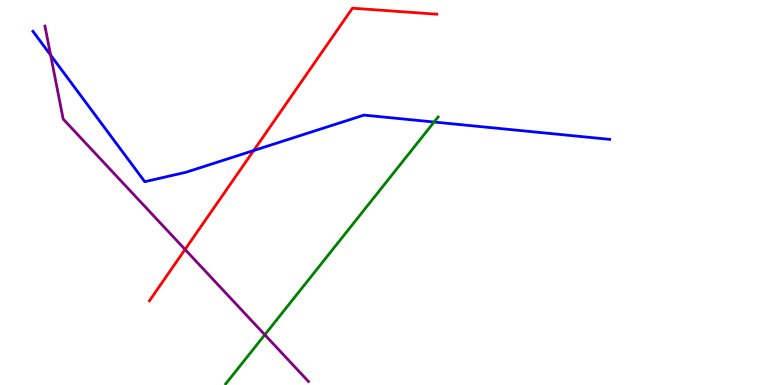[{'lines': ['blue', 'red'], 'intersections': [{'x': 3.27, 'y': 6.09}]}, {'lines': ['green', 'red'], 'intersections': []}, {'lines': ['purple', 'red'], 'intersections': [{'x': 2.39, 'y': 3.52}]}, {'lines': ['blue', 'green'], 'intersections': [{'x': 5.6, 'y': 6.83}]}, {'lines': ['blue', 'purple'], 'intersections': [{'x': 0.653, 'y': 8.57}]}, {'lines': ['green', 'purple'], 'intersections': [{'x': 3.42, 'y': 1.3}]}]